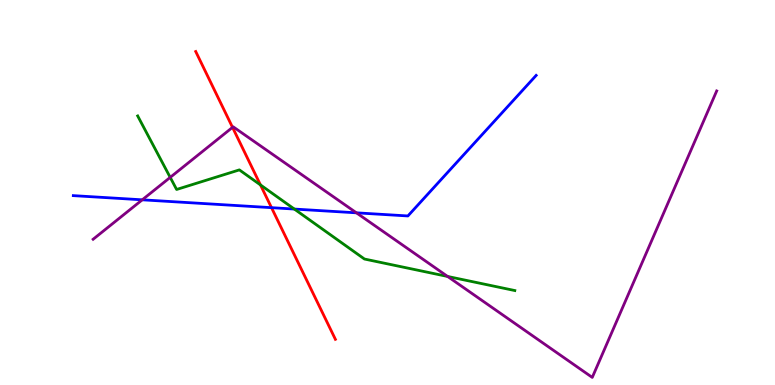[{'lines': ['blue', 'red'], 'intersections': [{'x': 3.5, 'y': 4.61}]}, {'lines': ['green', 'red'], 'intersections': [{'x': 3.36, 'y': 5.2}]}, {'lines': ['purple', 'red'], 'intersections': [{'x': 3.0, 'y': 6.69}]}, {'lines': ['blue', 'green'], 'intersections': [{'x': 3.8, 'y': 4.57}]}, {'lines': ['blue', 'purple'], 'intersections': [{'x': 1.84, 'y': 4.81}, {'x': 4.6, 'y': 4.47}]}, {'lines': ['green', 'purple'], 'intersections': [{'x': 2.2, 'y': 5.39}, {'x': 5.78, 'y': 2.82}]}]